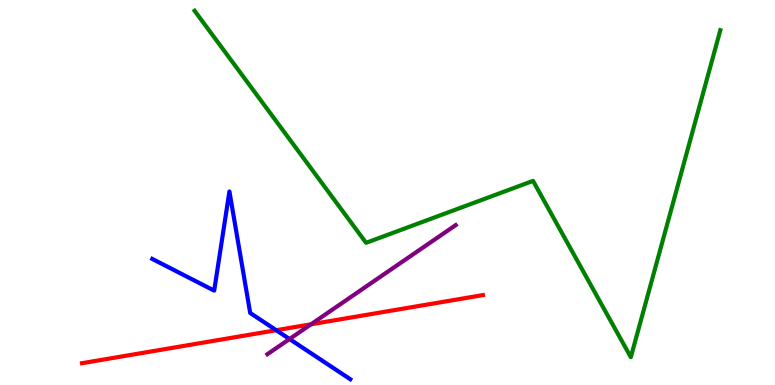[{'lines': ['blue', 'red'], 'intersections': [{'x': 3.56, 'y': 1.42}]}, {'lines': ['green', 'red'], 'intersections': []}, {'lines': ['purple', 'red'], 'intersections': [{'x': 4.01, 'y': 1.58}]}, {'lines': ['blue', 'green'], 'intersections': []}, {'lines': ['blue', 'purple'], 'intersections': [{'x': 3.74, 'y': 1.19}]}, {'lines': ['green', 'purple'], 'intersections': []}]